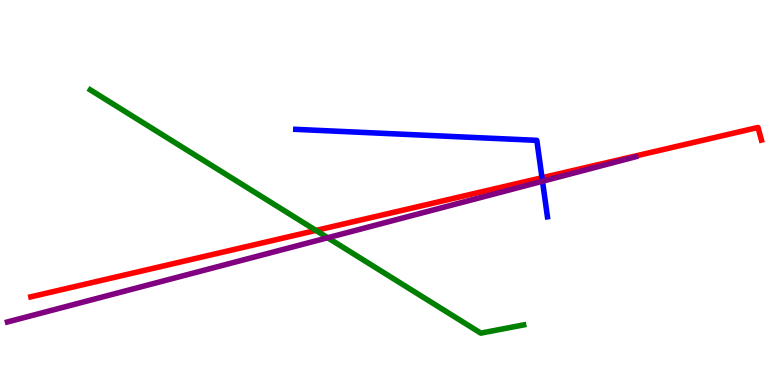[{'lines': ['blue', 'red'], 'intersections': [{'x': 6.99, 'y': 5.38}]}, {'lines': ['green', 'red'], 'intersections': [{'x': 4.08, 'y': 4.01}]}, {'lines': ['purple', 'red'], 'intersections': []}, {'lines': ['blue', 'green'], 'intersections': []}, {'lines': ['blue', 'purple'], 'intersections': [{'x': 7.0, 'y': 5.29}]}, {'lines': ['green', 'purple'], 'intersections': [{'x': 4.23, 'y': 3.82}]}]